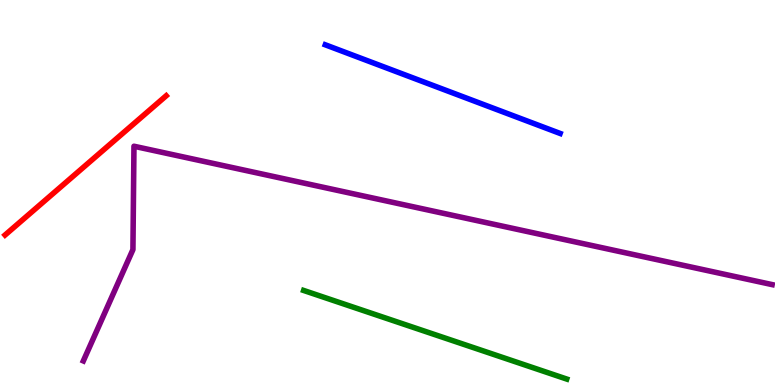[{'lines': ['blue', 'red'], 'intersections': []}, {'lines': ['green', 'red'], 'intersections': []}, {'lines': ['purple', 'red'], 'intersections': []}, {'lines': ['blue', 'green'], 'intersections': []}, {'lines': ['blue', 'purple'], 'intersections': []}, {'lines': ['green', 'purple'], 'intersections': []}]